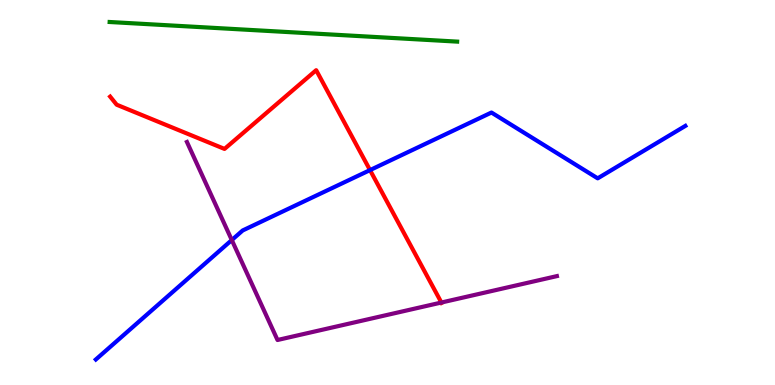[{'lines': ['blue', 'red'], 'intersections': [{'x': 4.77, 'y': 5.58}]}, {'lines': ['green', 'red'], 'intersections': []}, {'lines': ['purple', 'red'], 'intersections': [{'x': 5.7, 'y': 2.14}]}, {'lines': ['blue', 'green'], 'intersections': []}, {'lines': ['blue', 'purple'], 'intersections': [{'x': 2.99, 'y': 3.77}]}, {'lines': ['green', 'purple'], 'intersections': []}]